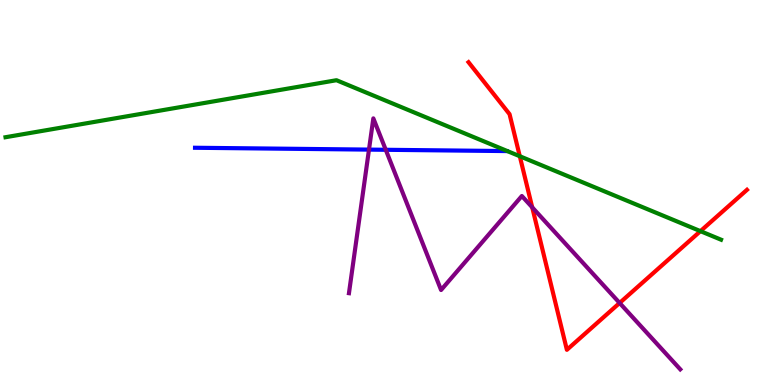[{'lines': ['blue', 'red'], 'intersections': []}, {'lines': ['green', 'red'], 'intersections': [{'x': 6.71, 'y': 5.94}, {'x': 9.04, 'y': 4.0}]}, {'lines': ['purple', 'red'], 'intersections': [{'x': 6.87, 'y': 4.61}, {'x': 8.0, 'y': 2.13}]}, {'lines': ['blue', 'green'], 'intersections': []}, {'lines': ['blue', 'purple'], 'intersections': [{'x': 4.76, 'y': 6.11}, {'x': 4.98, 'y': 6.11}]}, {'lines': ['green', 'purple'], 'intersections': []}]